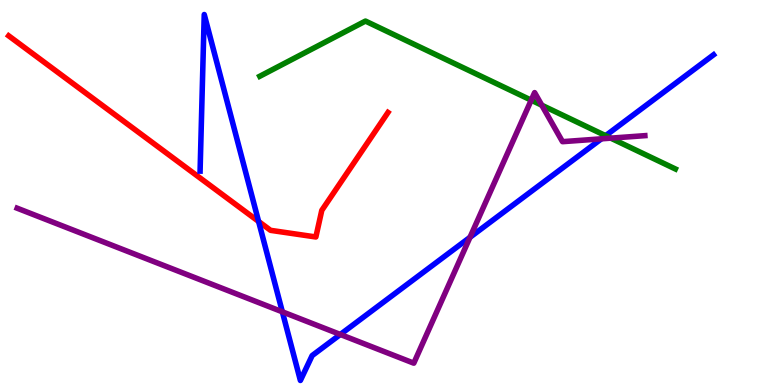[{'lines': ['blue', 'red'], 'intersections': [{'x': 3.34, 'y': 4.25}]}, {'lines': ['green', 'red'], 'intersections': []}, {'lines': ['purple', 'red'], 'intersections': []}, {'lines': ['blue', 'green'], 'intersections': [{'x': 7.81, 'y': 6.48}]}, {'lines': ['blue', 'purple'], 'intersections': [{'x': 3.64, 'y': 1.9}, {'x': 4.39, 'y': 1.31}, {'x': 6.06, 'y': 3.84}, {'x': 7.76, 'y': 6.39}]}, {'lines': ['green', 'purple'], 'intersections': [{'x': 6.85, 'y': 7.4}, {'x': 6.99, 'y': 7.27}, {'x': 7.88, 'y': 6.41}]}]